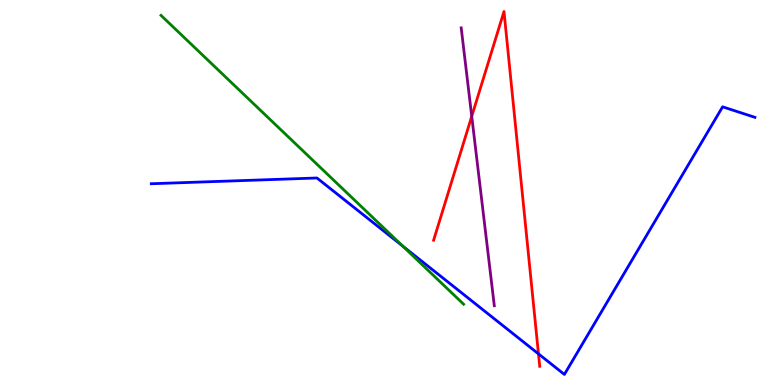[{'lines': ['blue', 'red'], 'intersections': [{'x': 6.95, 'y': 0.809}]}, {'lines': ['green', 'red'], 'intersections': []}, {'lines': ['purple', 'red'], 'intersections': [{'x': 6.09, 'y': 6.98}]}, {'lines': ['blue', 'green'], 'intersections': [{'x': 5.2, 'y': 3.61}]}, {'lines': ['blue', 'purple'], 'intersections': []}, {'lines': ['green', 'purple'], 'intersections': []}]